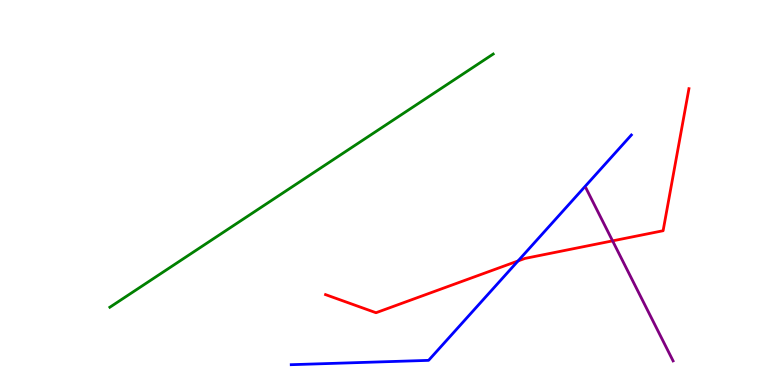[{'lines': ['blue', 'red'], 'intersections': [{'x': 6.68, 'y': 3.22}]}, {'lines': ['green', 'red'], 'intersections': []}, {'lines': ['purple', 'red'], 'intersections': [{'x': 7.9, 'y': 3.74}]}, {'lines': ['blue', 'green'], 'intersections': []}, {'lines': ['blue', 'purple'], 'intersections': []}, {'lines': ['green', 'purple'], 'intersections': []}]